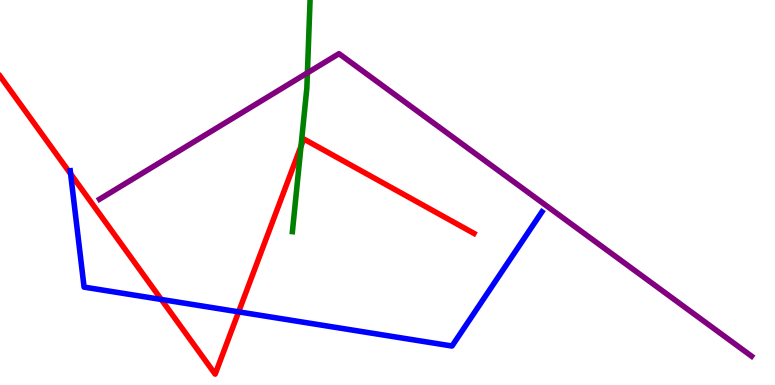[{'lines': ['blue', 'red'], 'intersections': [{'x': 0.911, 'y': 5.48}, {'x': 2.08, 'y': 2.22}, {'x': 3.08, 'y': 1.9}]}, {'lines': ['green', 'red'], 'intersections': [{'x': 3.88, 'y': 6.2}]}, {'lines': ['purple', 'red'], 'intersections': []}, {'lines': ['blue', 'green'], 'intersections': []}, {'lines': ['blue', 'purple'], 'intersections': []}, {'lines': ['green', 'purple'], 'intersections': [{'x': 3.97, 'y': 8.11}]}]